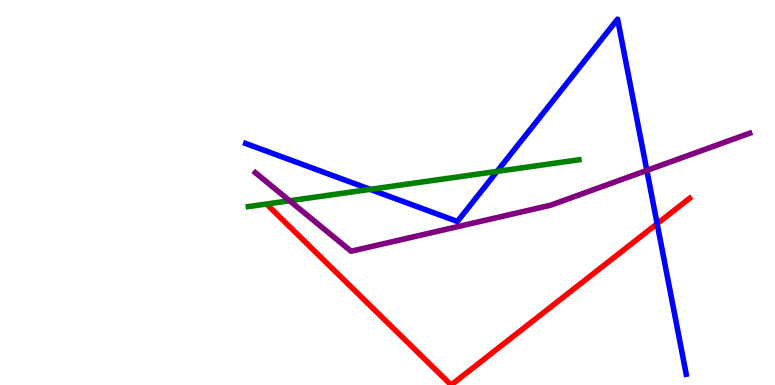[{'lines': ['blue', 'red'], 'intersections': [{'x': 8.48, 'y': 4.19}]}, {'lines': ['green', 'red'], 'intersections': []}, {'lines': ['purple', 'red'], 'intersections': []}, {'lines': ['blue', 'green'], 'intersections': [{'x': 4.78, 'y': 5.08}, {'x': 6.41, 'y': 5.55}]}, {'lines': ['blue', 'purple'], 'intersections': [{'x': 8.35, 'y': 5.57}]}, {'lines': ['green', 'purple'], 'intersections': [{'x': 3.74, 'y': 4.79}]}]